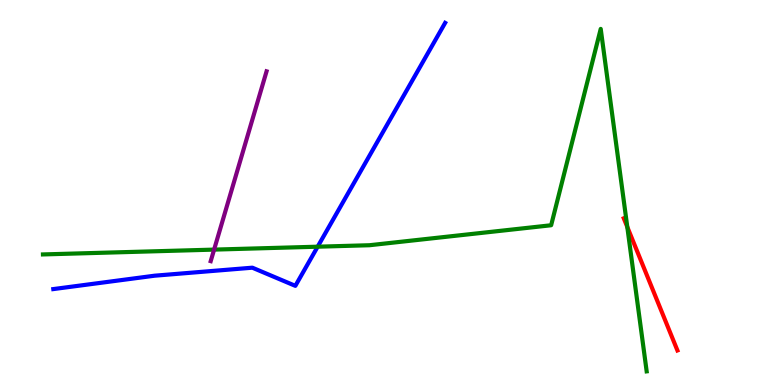[{'lines': ['blue', 'red'], 'intersections': []}, {'lines': ['green', 'red'], 'intersections': [{'x': 8.09, 'y': 4.1}]}, {'lines': ['purple', 'red'], 'intersections': []}, {'lines': ['blue', 'green'], 'intersections': [{'x': 4.1, 'y': 3.59}]}, {'lines': ['blue', 'purple'], 'intersections': []}, {'lines': ['green', 'purple'], 'intersections': [{'x': 2.76, 'y': 3.52}]}]